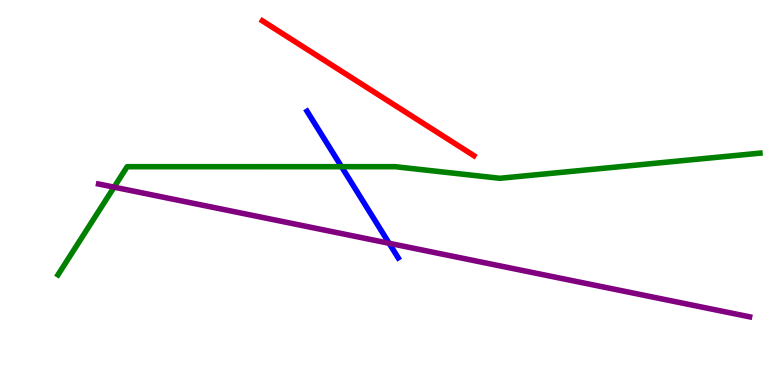[{'lines': ['blue', 'red'], 'intersections': []}, {'lines': ['green', 'red'], 'intersections': []}, {'lines': ['purple', 'red'], 'intersections': []}, {'lines': ['blue', 'green'], 'intersections': [{'x': 4.41, 'y': 5.67}]}, {'lines': ['blue', 'purple'], 'intersections': [{'x': 5.02, 'y': 3.68}]}, {'lines': ['green', 'purple'], 'intersections': [{'x': 1.47, 'y': 5.14}]}]